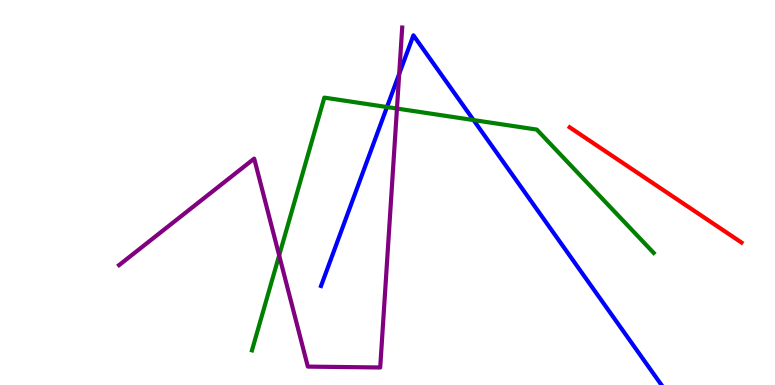[{'lines': ['blue', 'red'], 'intersections': []}, {'lines': ['green', 'red'], 'intersections': []}, {'lines': ['purple', 'red'], 'intersections': []}, {'lines': ['blue', 'green'], 'intersections': [{'x': 4.99, 'y': 7.22}, {'x': 6.11, 'y': 6.88}]}, {'lines': ['blue', 'purple'], 'intersections': [{'x': 5.15, 'y': 8.08}]}, {'lines': ['green', 'purple'], 'intersections': [{'x': 3.6, 'y': 3.37}, {'x': 5.12, 'y': 7.18}]}]